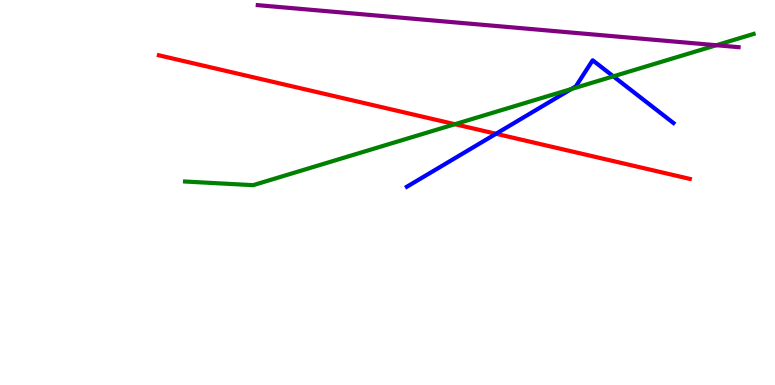[{'lines': ['blue', 'red'], 'intersections': [{'x': 6.4, 'y': 6.53}]}, {'lines': ['green', 'red'], 'intersections': [{'x': 5.87, 'y': 6.77}]}, {'lines': ['purple', 'red'], 'intersections': []}, {'lines': ['blue', 'green'], 'intersections': [{'x': 7.37, 'y': 7.69}, {'x': 7.91, 'y': 8.02}]}, {'lines': ['blue', 'purple'], 'intersections': []}, {'lines': ['green', 'purple'], 'intersections': [{'x': 9.24, 'y': 8.83}]}]